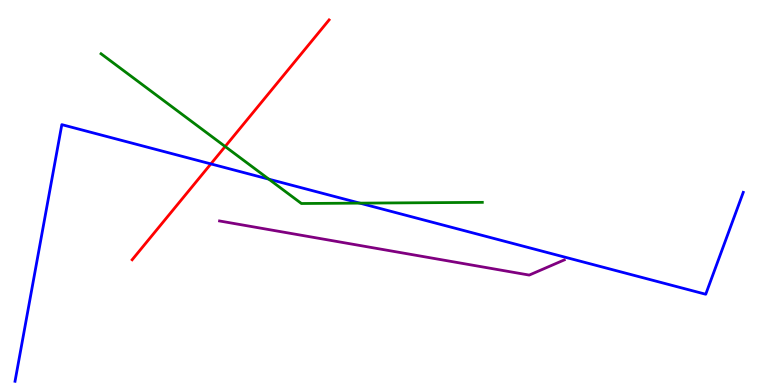[{'lines': ['blue', 'red'], 'intersections': [{'x': 2.72, 'y': 5.74}]}, {'lines': ['green', 'red'], 'intersections': [{'x': 2.91, 'y': 6.19}]}, {'lines': ['purple', 'red'], 'intersections': []}, {'lines': ['blue', 'green'], 'intersections': [{'x': 3.47, 'y': 5.35}, {'x': 4.64, 'y': 4.72}]}, {'lines': ['blue', 'purple'], 'intersections': []}, {'lines': ['green', 'purple'], 'intersections': []}]